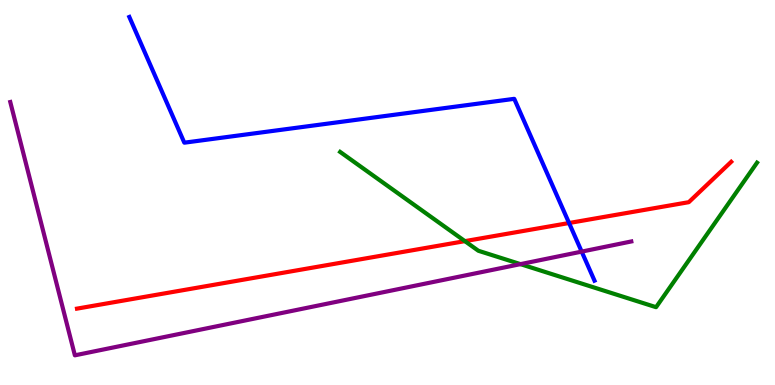[{'lines': ['blue', 'red'], 'intersections': [{'x': 7.34, 'y': 4.21}]}, {'lines': ['green', 'red'], 'intersections': [{'x': 6.0, 'y': 3.74}]}, {'lines': ['purple', 'red'], 'intersections': []}, {'lines': ['blue', 'green'], 'intersections': []}, {'lines': ['blue', 'purple'], 'intersections': [{'x': 7.51, 'y': 3.46}]}, {'lines': ['green', 'purple'], 'intersections': [{'x': 6.72, 'y': 3.14}]}]